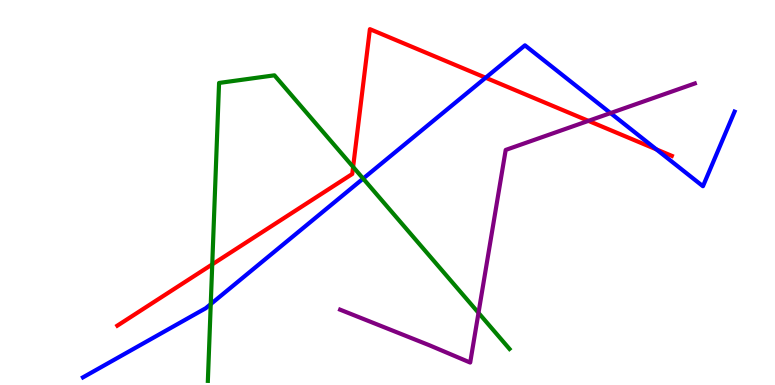[{'lines': ['blue', 'red'], 'intersections': [{'x': 6.27, 'y': 7.98}, {'x': 8.47, 'y': 6.12}]}, {'lines': ['green', 'red'], 'intersections': [{'x': 2.74, 'y': 3.13}, {'x': 4.56, 'y': 5.66}]}, {'lines': ['purple', 'red'], 'intersections': [{'x': 7.59, 'y': 6.86}]}, {'lines': ['blue', 'green'], 'intersections': [{'x': 2.72, 'y': 2.1}, {'x': 4.69, 'y': 5.36}]}, {'lines': ['blue', 'purple'], 'intersections': [{'x': 7.88, 'y': 7.06}]}, {'lines': ['green', 'purple'], 'intersections': [{'x': 6.17, 'y': 1.87}]}]